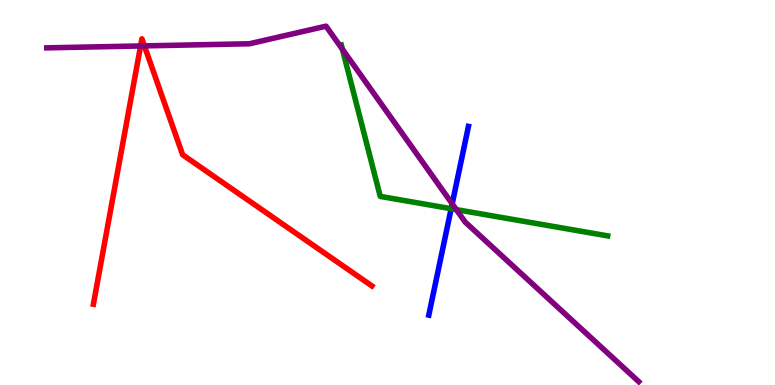[{'lines': ['blue', 'red'], 'intersections': []}, {'lines': ['green', 'red'], 'intersections': []}, {'lines': ['purple', 'red'], 'intersections': [{'x': 1.81, 'y': 8.81}, {'x': 1.86, 'y': 8.81}]}, {'lines': ['blue', 'green'], 'intersections': [{'x': 5.82, 'y': 4.58}]}, {'lines': ['blue', 'purple'], 'intersections': [{'x': 5.83, 'y': 4.71}]}, {'lines': ['green', 'purple'], 'intersections': [{'x': 4.42, 'y': 8.72}, {'x': 5.89, 'y': 4.56}]}]